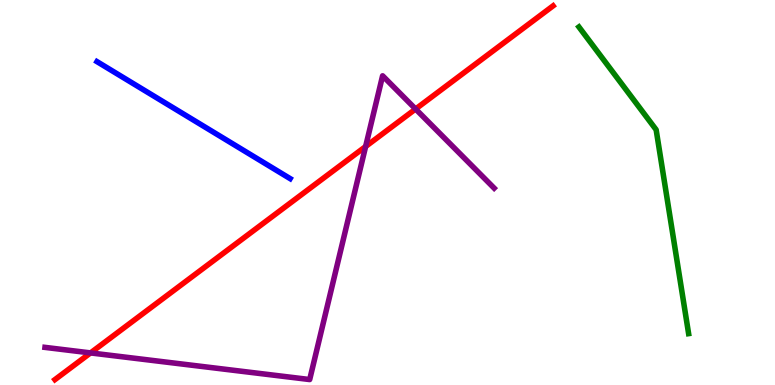[{'lines': ['blue', 'red'], 'intersections': []}, {'lines': ['green', 'red'], 'intersections': []}, {'lines': ['purple', 'red'], 'intersections': [{'x': 1.17, 'y': 0.834}, {'x': 4.72, 'y': 6.19}, {'x': 5.36, 'y': 7.17}]}, {'lines': ['blue', 'green'], 'intersections': []}, {'lines': ['blue', 'purple'], 'intersections': []}, {'lines': ['green', 'purple'], 'intersections': []}]